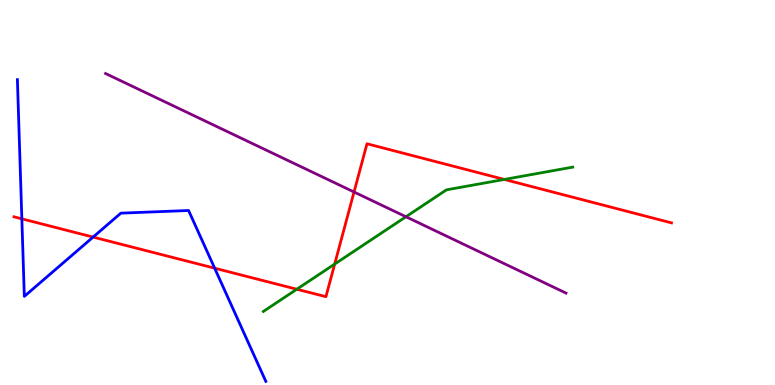[{'lines': ['blue', 'red'], 'intersections': [{'x': 0.282, 'y': 4.32}, {'x': 1.2, 'y': 3.84}, {'x': 2.77, 'y': 3.03}]}, {'lines': ['green', 'red'], 'intersections': [{'x': 3.83, 'y': 2.49}, {'x': 4.32, 'y': 3.14}, {'x': 6.51, 'y': 5.34}]}, {'lines': ['purple', 'red'], 'intersections': [{'x': 4.57, 'y': 5.01}]}, {'lines': ['blue', 'green'], 'intersections': []}, {'lines': ['blue', 'purple'], 'intersections': []}, {'lines': ['green', 'purple'], 'intersections': [{'x': 5.24, 'y': 4.37}]}]